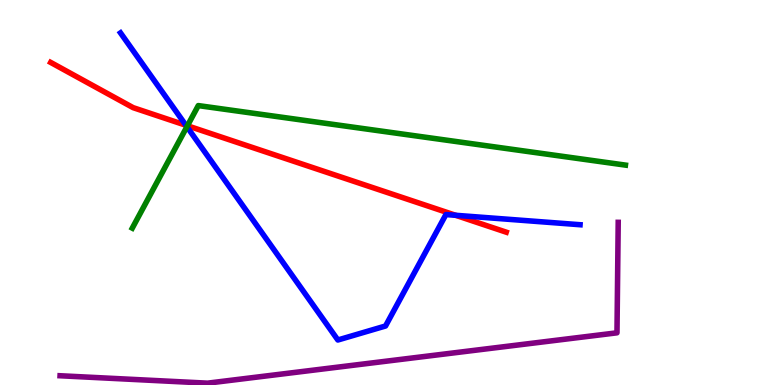[{'lines': ['blue', 'red'], 'intersections': [{'x': 2.4, 'y': 6.75}, {'x': 5.88, 'y': 4.41}]}, {'lines': ['green', 'red'], 'intersections': [{'x': 2.42, 'y': 6.73}]}, {'lines': ['purple', 'red'], 'intersections': []}, {'lines': ['blue', 'green'], 'intersections': [{'x': 2.41, 'y': 6.71}]}, {'lines': ['blue', 'purple'], 'intersections': []}, {'lines': ['green', 'purple'], 'intersections': []}]